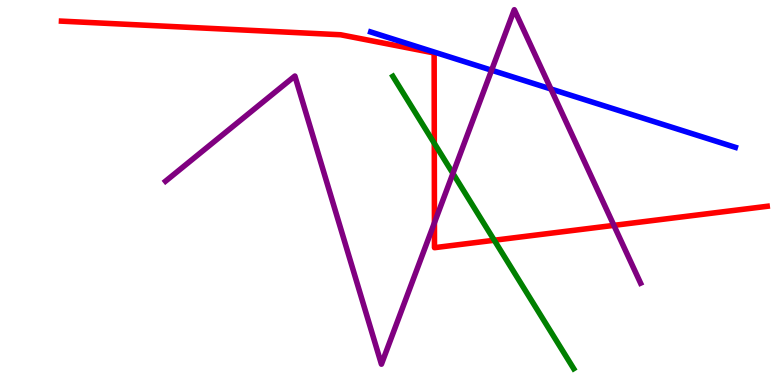[{'lines': ['blue', 'red'], 'intersections': []}, {'lines': ['green', 'red'], 'intersections': [{'x': 5.6, 'y': 6.28}, {'x': 6.38, 'y': 3.76}]}, {'lines': ['purple', 'red'], 'intersections': [{'x': 5.61, 'y': 4.21}, {'x': 7.92, 'y': 4.15}]}, {'lines': ['blue', 'green'], 'intersections': []}, {'lines': ['blue', 'purple'], 'intersections': [{'x': 6.34, 'y': 8.18}, {'x': 7.11, 'y': 7.69}]}, {'lines': ['green', 'purple'], 'intersections': [{'x': 5.84, 'y': 5.5}]}]